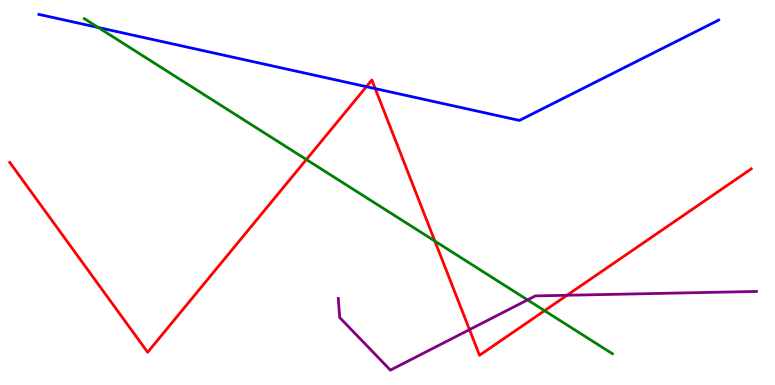[{'lines': ['blue', 'red'], 'intersections': [{'x': 4.73, 'y': 7.75}, {'x': 4.84, 'y': 7.7}]}, {'lines': ['green', 'red'], 'intersections': [{'x': 3.95, 'y': 5.86}, {'x': 5.61, 'y': 3.74}, {'x': 7.03, 'y': 1.93}]}, {'lines': ['purple', 'red'], 'intersections': [{'x': 6.06, 'y': 1.44}, {'x': 7.32, 'y': 2.33}]}, {'lines': ['blue', 'green'], 'intersections': [{'x': 1.27, 'y': 9.29}]}, {'lines': ['blue', 'purple'], 'intersections': []}, {'lines': ['green', 'purple'], 'intersections': [{'x': 6.81, 'y': 2.21}]}]